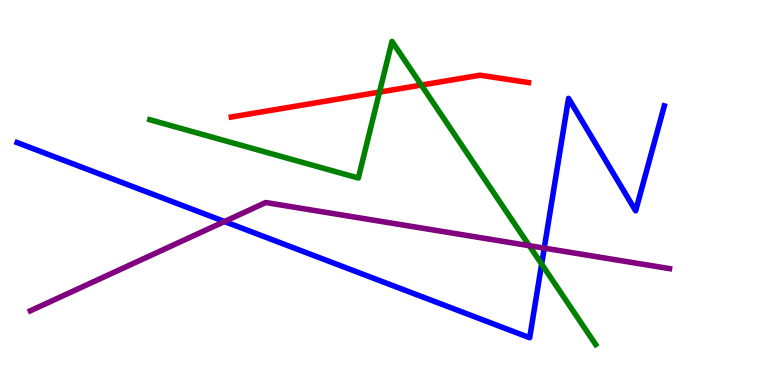[{'lines': ['blue', 'red'], 'intersections': []}, {'lines': ['green', 'red'], 'intersections': [{'x': 4.9, 'y': 7.61}, {'x': 5.44, 'y': 7.79}]}, {'lines': ['purple', 'red'], 'intersections': []}, {'lines': ['blue', 'green'], 'intersections': [{'x': 6.99, 'y': 3.14}]}, {'lines': ['blue', 'purple'], 'intersections': [{'x': 2.9, 'y': 4.25}, {'x': 7.02, 'y': 3.56}]}, {'lines': ['green', 'purple'], 'intersections': [{'x': 6.83, 'y': 3.62}]}]